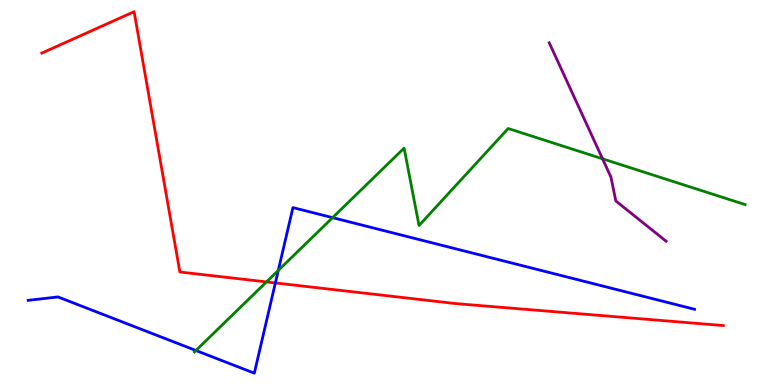[{'lines': ['blue', 'red'], 'intersections': [{'x': 3.55, 'y': 2.65}]}, {'lines': ['green', 'red'], 'intersections': [{'x': 3.44, 'y': 2.68}]}, {'lines': ['purple', 'red'], 'intersections': []}, {'lines': ['blue', 'green'], 'intersections': [{'x': 2.53, 'y': 0.896}, {'x': 3.59, 'y': 2.98}, {'x': 4.29, 'y': 4.35}]}, {'lines': ['blue', 'purple'], 'intersections': []}, {'lines': ['green', 'purple'], 'intersections': [{'x': 7.77, 'y': 5.87}]}]